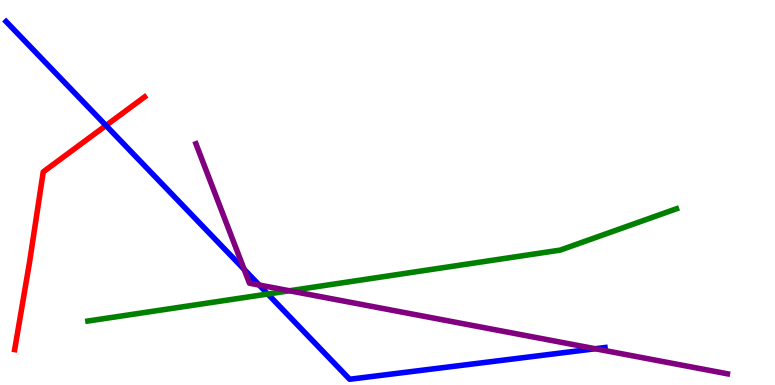[{'lines': ['blue', 'red'], 'intersections': [{'x': 1.37, 'y': 6.74}]}, {'lines': ['green', 'red'], 'intersections': []}, {'lines': ['purple', 'red'], 'intersections': []}, {'lines': ['blue', 'green'], 'intersections': [{'x': 3.46, 'y': 2.36}]}, {'lines': ['blue', 'purple'], 'intersections': [{'x': 3.15, 'y': 3.0}, {'x': 3.34, 'y': 2.6}, {'x': 7.68, 'y': 0.942}]}, {'lines': ['green', 'purple'], 'intersections': [{'x': 3.73, 'y': 2.45}]}]